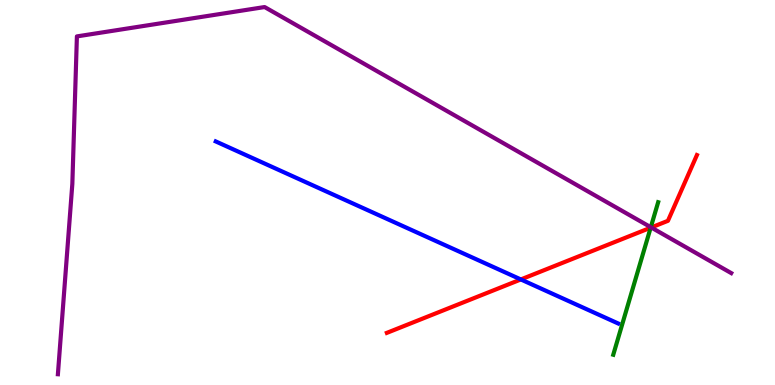[{'lines': ['blue', 'red'], 'intersections': [{'x': 6.72, 'y': 2.74}]}, {'lines': ['green', 'red'], 'intersections': [{'x': 8.4, 'y': 4.09}]}, {'lines': ['purple', 'red'], 'intersections': [{'x': 8.4, 'y': 4.09}]}, {'lines': ['blue', 'green'], 'intersections': []}, {'lines': ['blue', 'purple'], 'intersections': []}, {'lines': ['green', 'purple'], 'intersections': [{'x': 8.4, 'y': 4.1}]}]